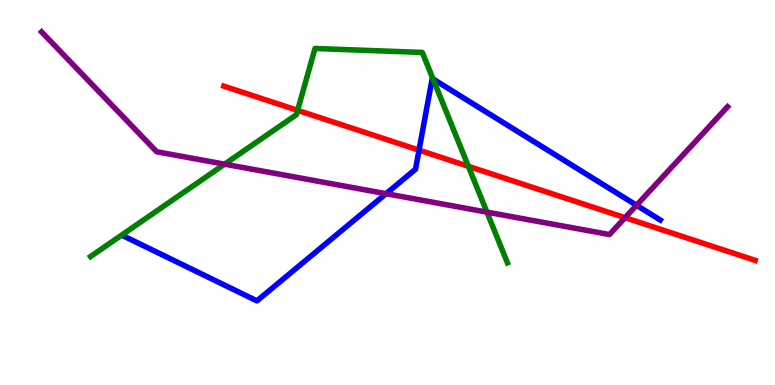[{'lines': ['blue', 'red'], 'intersections': [{'x': 5.41, 'y': 6.1}]}, {'lines': ['green', 'red'], 'intersections': [{'x': 3.84, 'y': 7.13}, {'x': 6.04, 'y': 5.68}]}, {'lines': ['purple', 'red'], 'intersections': [{'x': 8.07, 'y': 4.35}]}, {'lines': ['blue', 'green'], 'intersections': [{'x': 5.59, 'y': 7.95}]}, {'lines': ['blue', 'purple'], 'intersections': [{'x': 4.98, 'y': 4.97}, {'x': 8.21, 'y': 4.67}]}, {'lines': ['green', 'purple'], 'intersections': [{'x': 2.9, 'y': 5.74}, {'x': 6.28, 'y': 4.49}]}]